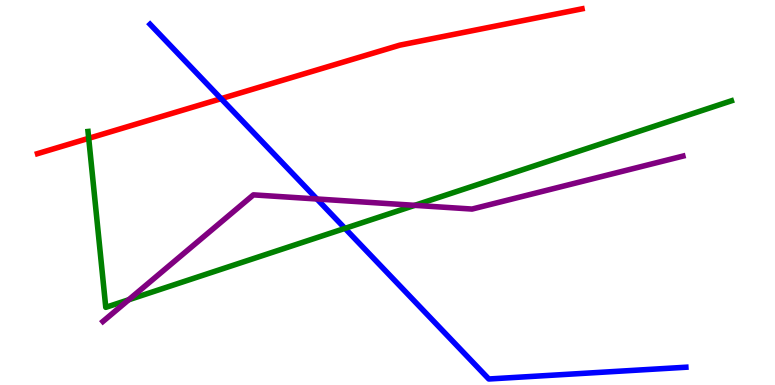[{'lines': ['blue', 'red'], 'intersections': [{'x': 2.85, 'y': 7.44}]}, {'lines': ['green', 'red'], 'intersections': [{'x': 1.14, 'y': 6.41}]}, {'lines': ['purple', 'red'], 'intersections': []}, {'lines': ['blue', 'green'], 'intersections': [{'x': 4.45, 'y': 4.07}]}, {'lines': ['blue', 'purple'], 'intersections': [{'x': 4.09, 'y': 4.83}]}, {'lines': ['green', 'purple'], 'intersections': [{'x': 1.66, 'y': 2.21}, {'x': 5.35, 'y': 4.67}]}]